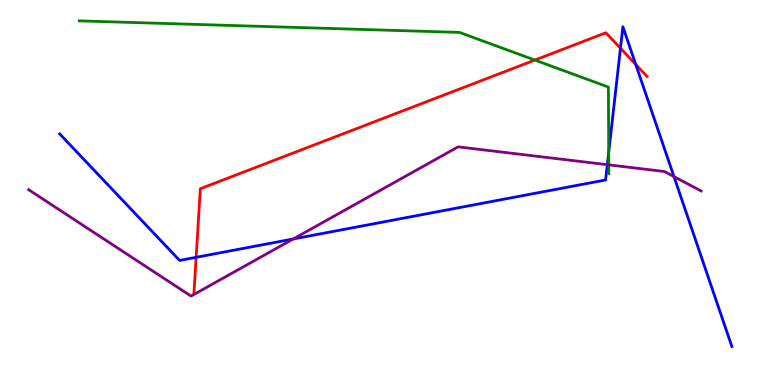[{'lines': ['blue', 'red'], 'intersections': [{'x': 2.53, 'y': 3.32}, {'x': 8.01, 'y': 8.75}, {'x': 8.2, 'y': 8.33}]}, {'lines': ['green', 'red'], 'intersections': [{'x': 6.9, 'y': 8.44}]}, {'lines': ['purple', 'red'], 'intersections': []}, {'lines': ['blue', 'green'], 'intersections': [{'x': 7.85, 'y': 6.05}]}, {'lines': ['blue', 'purple'], 'intersections': [{'x': 3.78, 'y': 3.79}, {'x': 7.84, 'y': 5.72}, {'x': 8.7, 'y': 5.41}]}, {'lines': ['green', 'purple'], 'intersections': [{'x': 7.86, 'y': 5.72}]}]